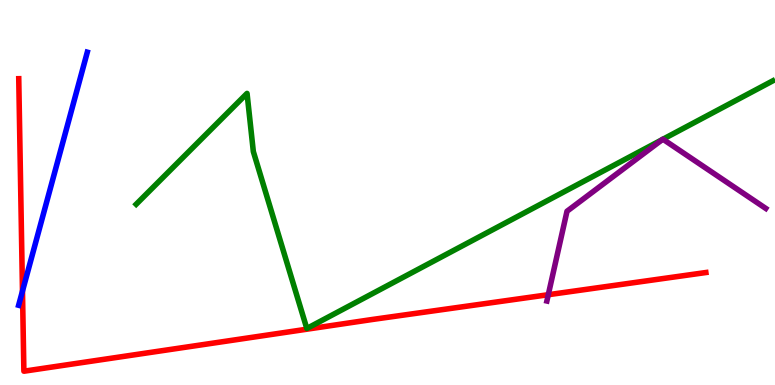[{'lines': ['blue', 'red'], 'intersections': [{'x': 0.29, 'y': 2.44}]}, {'lines': ['green', 'red'], 'intersections': []}, {'lines': ['purple', 'red'], 'intersections': [{'x': 7.07, 'y': 2.35}]}, {'lines': ['blue', 'green'], 'intersections': []}, {'lines': ['blue', 'purple'], 'intersections': []}, {'lines': ['green', 'purple'], 'intersections': [{'x': 8.55, 'y': 6.38}, {'x': 8.55, 'y': 6.38}]}]